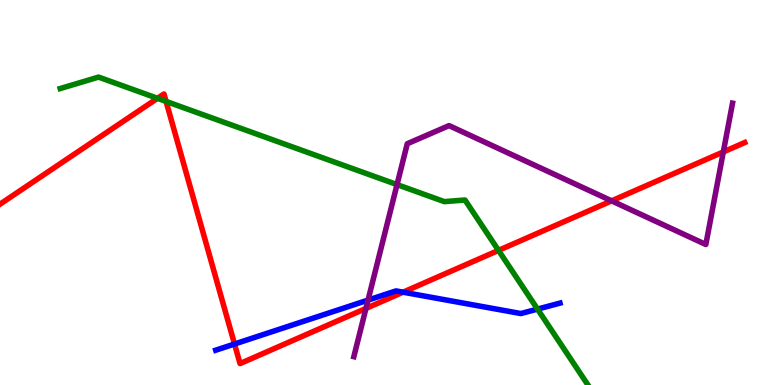[{'lines': ['blue', 'red'], 'intersections': [{'x': 3.03, 'y': 1.06}, {'x': 5.2, 'y': 2.41}]}, {'lines': ['green', 'red'], 'intersections': [{'x': 2.03, 'y': 7.45}, {'x': 2.14, 'y': 7.37}, {'x': 6.43, 'y': 3.5}]}, {'lines': ['purple', 'red'], 'intersections': [{'x': 4.72, 'y': 1.99}, {'x': 7.89, 'y': 4.78}, {'x': 9.33, 'y': 6.05}]}, {'lines': ['blue', 'green'], 'intersections': [{'x': 6.94, 'y': 1.97}]}, {'lines': ['blue', 'purple'], 'intersections': [{'x': 4.75, 'y': 2.21}]}, {'lines': ['green', 'purple'], 'intersections': [{'x': 5.12, 'y': 5.21}]}]